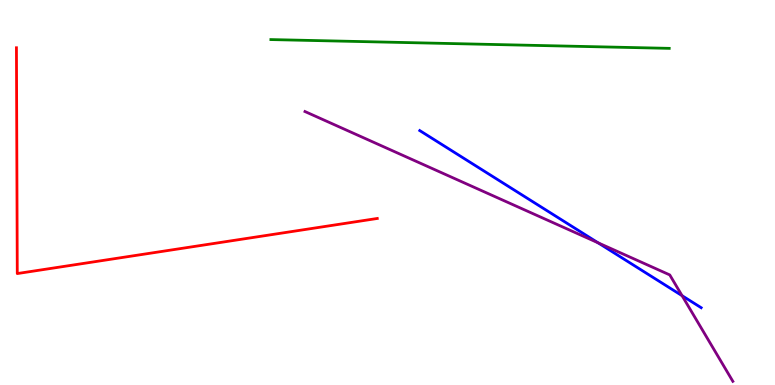[{'lines': ['blue', 'red'], 'intersections': []}, {'lines': ['green', 'red'], 'intersections': []}, {'lines': ['purple', 'red'], 'intersections': []}, {'lines': ['blue', 'green'], 'intersections': []}, {'lines': ['blue', 'purple'], 'intersections': [{'x': 7.72, 'y': 3.69}, {'x': 8.8, 'y': 2.32}]}, {'lines': ['green', 'purple'], 'intersections': []}]